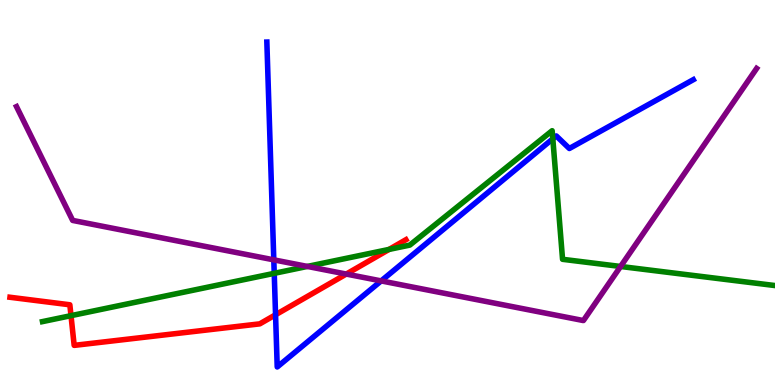[{'lines': ['blue', 'red'], 'intersections': [{'x': 3.56, 'y': 1.82}]}, {'lines': ['green', 'red'], 'intersections': [{'x': 0.916, 'y': 1.8}, {'x': 5.02, 'y': 3.52}]}, {'lines': ['purple', 'red'], 'intersections': [{'x': 4.47, 'y': 2.88}]}, {'lines': ['blue', 'green'], 'intersections': [{'x': 3.54, 'y': 2.9}, {'x': 7.13, 'y': 6.4}]}, {'lines': ['blue', 'purple'], 'intersections': [{'x': 3.53, 'y': 3.25}, {'x': 4.92, 'y': 2.7}]}, {'lines': ['green', 'purple'], 'intersections': [{'x': 3.97, 'y': 3.08}, {'x': 8.01, 'y': 3.08}]}]